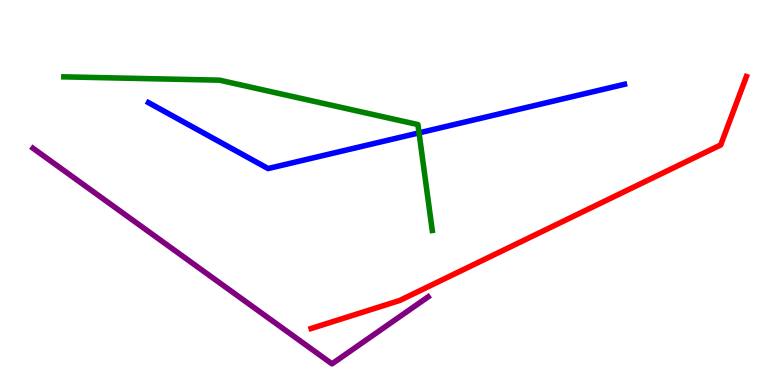[{'lines': ['blue', 'red'], 'intersections': []}, {'lines': ['green', 'red'], 'intersections': []}, {'lines': ['purple', 'red'], 'intersections': []}, {'lines': ['blue', 'green'], 'intersections': [{'x': 5.41, 'y': 6.55}]}, {'lines': ['blue', 'purple'], 'intersections': []}, {'lines': ['green', 'purple'], 'intersections': []}]